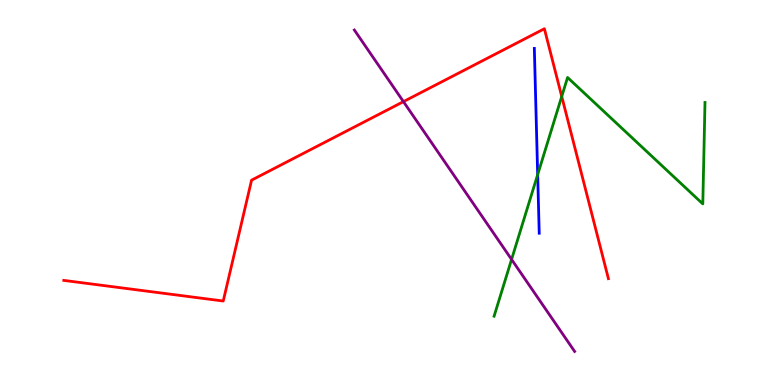[{'lines': ['blue', 'red'], 'intersections': []}, {'lines': ['green', 'red'], 'intersections': [{'x': 7.25, 'y': 7.49}]}, {'lines': ['purple', 'red'], 'intersections': [{'x': 5.21, 'y': 7.36}]}, {'lines': ['blue', 'green'], 'intersections': [{'x': 6.94, 'y': 5.46}]}, {'lines': ['blue', 'purple'], 'intersections': []}, {'lines': ['green', 'purple'], 'intersections': [{'x': 6.6, 'y': 3.26}]}]